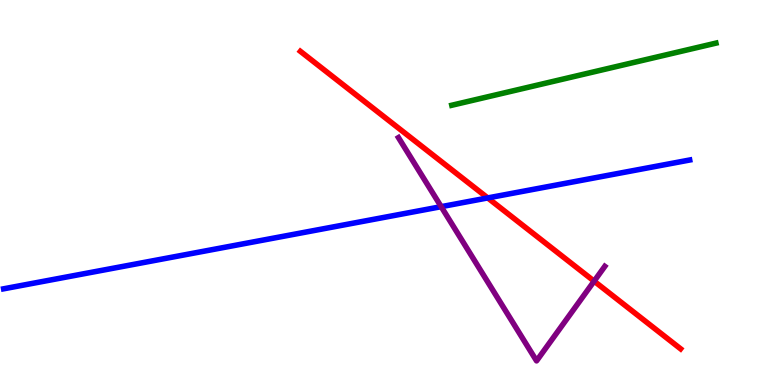[{'lines': ['blue', 'red'], 'intersections': [{'x': 6.29, 'y': 4.86}]}, {'lines': ['green', 'red'], 'intersections': []}, {'lines': ['purple', 'red'], 'intersections': [{'x': 7.67, 'y': 2.7}]}, {'lines': ['blue', 'green'], 'intersections': []}, {'lines': ['blue', 'purple'], 'intersections': [{'x': 5.69, 'y': 4.63}]}, {'lines': ['green', 'purple'], 'intersections': []}]